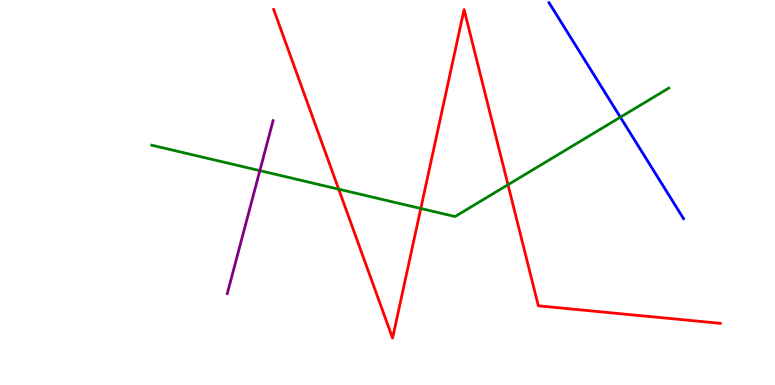[{'lines': ['blue', 'red'], 'intersections': []}, {'lines': ['green', 'red'], 'intersections': [{'x': 4.37, 'y': 5.09}, {'x': 5.43, 'y': 4.58}, {'x': 6.55, 'y': 5.2}]}, {'lines': ['purple', 'red'], 'intersections': []}, {'lines': ['blue', 'green'], 'intersections': [{'x': 8.0, 'y': 6.96}]}, {'lines': ['blue', 'purple'], 'intersections': []}, {'lines': ['green', 'purple'], 'intersections': [{'x': 3.35, 'y': 5.57}]}]